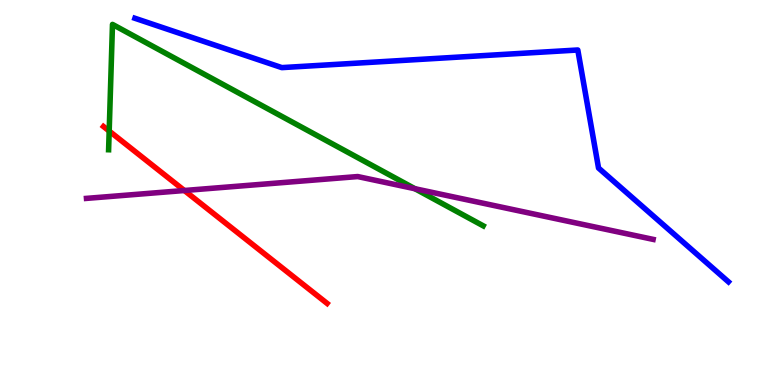[{'lines': ['blue', 'red'], 'intersections': []}, {'lines': ['green', 'red'], 'intersections': [{'x': 1.41, 'y': 6.6}]}, {'lines': ['purple', 'red'], 'intersections': [{'x': 2.38, 'y': 5.05}]}, {'lines': ['blue', 'green'], 'intersections': []}, {'lines': ['blue', 'purple'], 'intersections': []}, {'lines': ['green', 'purple'], 'intersections': [{'x': 5.35, 'y': 5.1}]}]